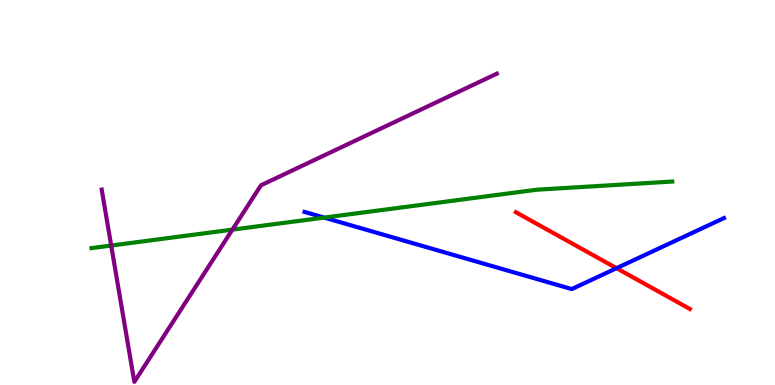[{'lines': ['blue', 'red'], 'intersections': [{'x': 7.96, 'y': 3.03}]}, {'lines': ['green', 'red'], 'intersections': []}, {'lines': ['purple', 'red'], 'intersections': []}, {'lines': ['blue', 'green'], 'intersections': [{'x': 4.18, 'y': 4.35}]}, {'lines': ['blue', 'purple'], 'intersections': []}, {'lines': ['green', 'purple'], 'intersections': [{'x': 1.43, 'y': 3.62}, {'x': 3.0, 'y': 4.04}]}]